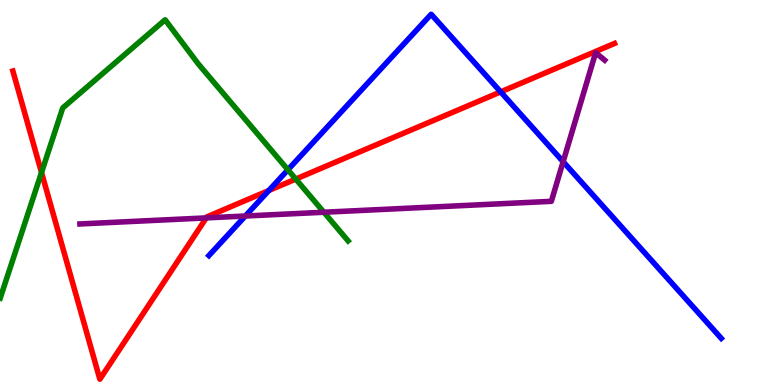[{'lines': ['blue', 'red'], 'intersections': [{'x': 3.47, 'y': 5.05}, {'x': 6.46, 'y': 7.61}]}, {'lines': ['green', 'red'], 'intersections': [{'x': 0.536, 'y': 5.52}, {'x': 3.82, 'y': 5.35}]}, {'lines': ['purple', 'red'], 'intersections': [{'x': 2.66, 'y': 4.34}]}, {'lines': ['blue', 'green'], 'intersections': [{'x': 3.72, 'y': 5.59}]}, {'lines': ['blue', 'purple'], 'intersections': [{'x': 3.17, 'y': 4.39}, {'x': 7.27, 'y': 5.8}]}, {'lines': ['green', 'purple'], 'intersections': [{'x': 4.18, 'y': 4.49}]}]